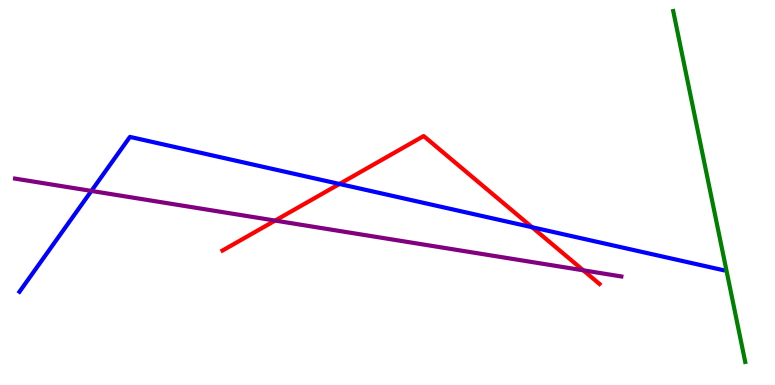[{'lines': ['blue', 'red'], 'intersections': [{'x': 4.38, 'y': 5.22}, {'x': 6.87, 'y': 4.1}]}, {'lines': ['green', 'red'], 'intersections': []}, {'lines': ['purple', 'red'], 'intersections': [{'x': 3.55, 'y': 4.27}, {'x': 7.53, 'y': 2.98}]}, {'lines': ['blue', 'green'], 'intersections': []}, {'lines': ['blue', 'purple'], 'intersections': [{'x': 1.18, 'y': 5.04}]}, {'lines': ['green', 'purple'], 'intersections': []}]